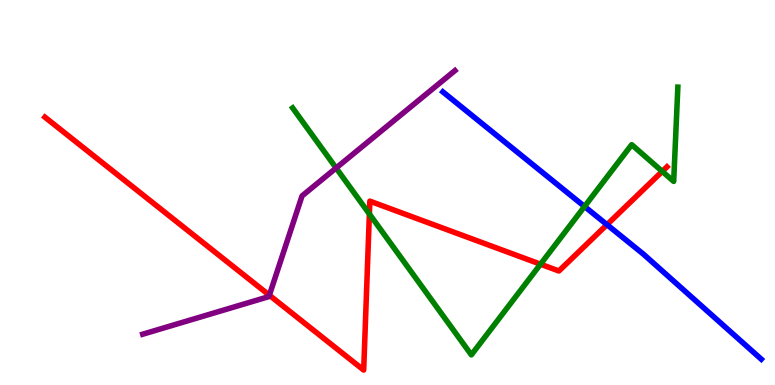[{'lines': ['blue', 'red'], 'intersections': [{'x': 7.83, 'y': 4.16}]}, {'lines': ['green', 'red'], 'intersections': [{'x': 4.77, 'y': 4.44}, {'x': 6.97, 'y': 3.14}, {'x': 8.55, 'y': 5.55}]}, {'lines': ['purple', 'red'], 'intersections': [{'x': 3.48, 'y': 2.33}]}, {'lines': ['blue', 'green'], 'intersections': [{'x': 7.54, 'y': 4.64}]}, {'lines': ['blue', 'purple'], 'intersections': []}, {'lines': ['green', 'purple'], 'intersections': [{'x': 4.34, 'y': 5.64}]}]